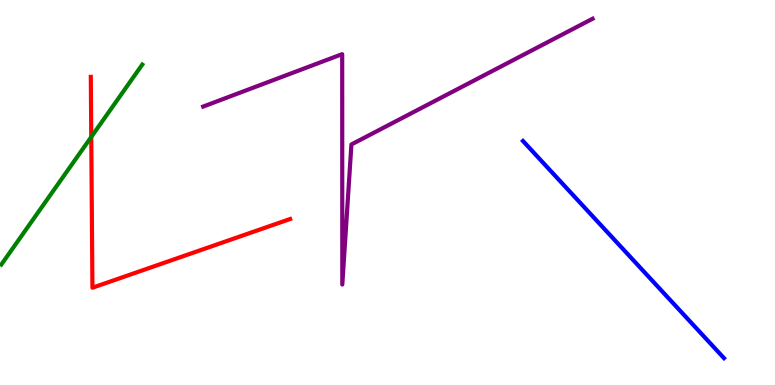[{'lines': ['blue', 'red'], 'intersections': []}, {'lines': ['green', 'red'], 'intersections': [{'x': 1.18, 'y': 6.44}]}, {'lines': ['purple', 'red'], 'intersections': []}, {'lines': ['blue', 'green'], 'intersections': []}, {'lines': ['blue', 'purple'], 'intersections': []}, {'lines': ['green', 'purple'], 'intersections': []}]